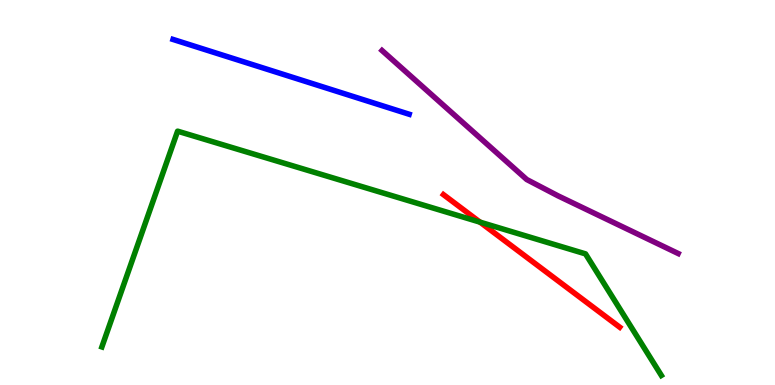[{'lines': ['blue', 'red'], 'intersections': []}, {'lines': ['green', 'red'], 'intersections': [{'x': 6.19, 'y': 4.23}]}, {'lines': ['purple', 'red'], 'intersections': []}, {'lines': ['blue', 'green'], 'intersections': []}, {'lines': ['blue', 'purple'], 'intersections': []}, {'lines': ['green', 'purple'], 'intersections': []}]